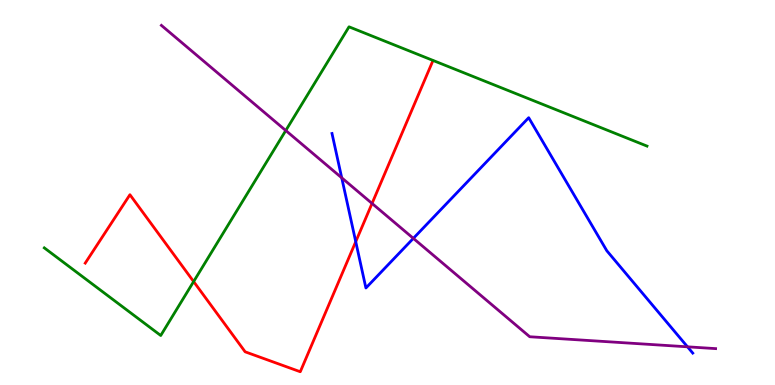[{'lines': ['blue', 'red'], 'intersections': [{'x': 4.59, 'y': 3.72}]}, {'lines': ['green', 'red'], 'intersections': [{'x': 2.5, 'y': 2.69}]}, {'lines': ['purple', 'red'], 'intersections': [{'x': 4.8, 'y': 4.72}]}, {'lines': ['blue', 'green'], 'intersections': []}, {'lines': ['blue', 'purple'], 'intersections': [{'x': 4.41, 'y': 5.38}, {'x': 5.33, 'y': 3.81}, {'x': 8.87, 'y': 0.992}]}, {'lines': ['green', 'purple'], 'intersections': [{'x': 3.69, 'y': 6.61}]}]